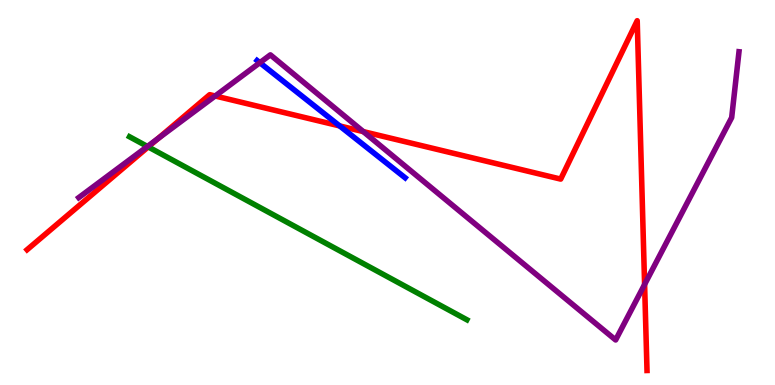[{'lines': ['blue', 'red'], 'intersections': [{'x': 4.38, 'y': 6.73}]}, {'lines': ['green', 'red'], 'intersections': [{'x': 1.91, 'y': 6.18}]}, {'lines': ['purple', 'red'], 'intersections': [{'x': 2.04, 'y': 6.4}, {'x': 2.78, 'y': 7.51}, {'x': 4.69, 'y': 6.58}, {'x': 8.32, 'y': 2.61}]}, {'lines': ['blue', 'green'], 'intersections': []}, {'lines': ['blue', 'purple'], 'intersections': [{'x': 3.35, 'y': 8.37}]}, {'lines': ['green', 'purple'], 'intersections': [{'x': 1.9, 'y': 6.2}]}]